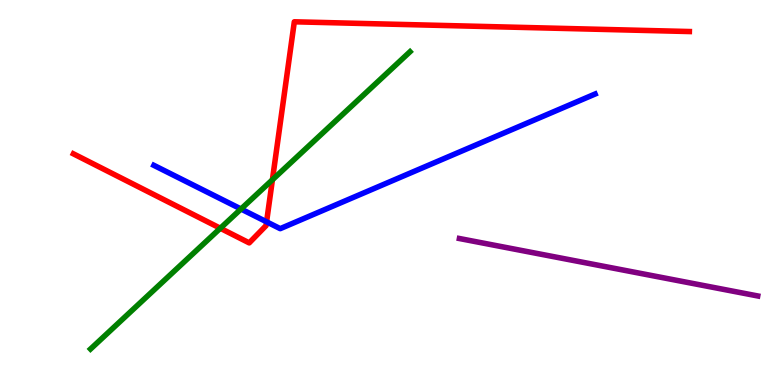[{'lines': ['blue', 'red'], 'intersections': [{'x': 3.44, 'y': 4.24}]}, {'lines': ['green', 'red'], 'intersections': [{'x': 2.84, 'y': 4.07}, {'x': 3.51, 'y': 5.33}]}, {'lines': ['purple', 'red'], 'intersections': []}, {'lines': ['blue', 'green'], 'intersections': [{'x': 3.11, 'y': 4.57}]}, {'lines': ['blue', 'purple'], 'intersections': []}, {'lines': ['green', 'purple'], 'intersections': []}]